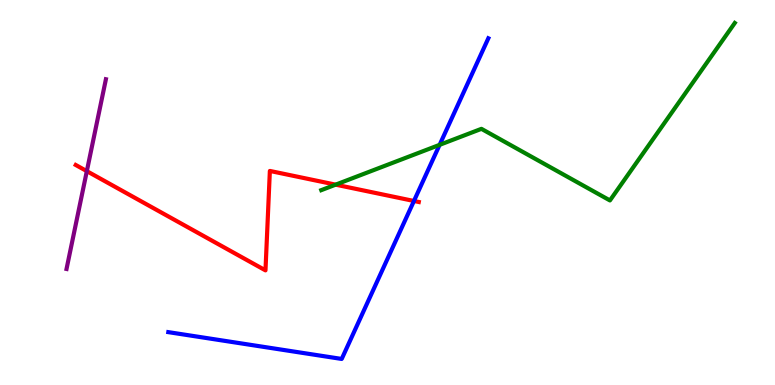[{'lines': ['blue', 'red'], 'intersections': [{'x': 5.34, 'y': 4.78}]}, {'lines': ['green', 'red'], 'intersections': [{'x': 4.33, 'y': 5.2}]}, {'lines': ['purple', 'red'], 'intersections': [{'x': 1.12, 'y': 5.55}]}, {'lines': ['blue', 'green'], 'intersections': [{'x': 5.67, 'y': 6.24}]}, {'lines': ['blue', 'purple'], 'intersections': []}, {'lines': ['green', 'purple'], 'intersections': []}]